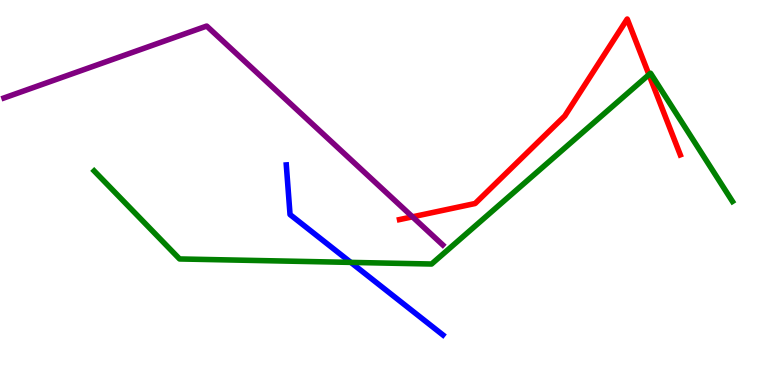[{'lines': ['blue', 'red'], 'intersections': []}, {'lines': ['green', 'red'], 'intersections': [{'x': 8.37, 'y': 8.06}]}, {'lines': ['purple', 'red'], 'intersections': [{'x': 5.32, 'y': 4.37}]}, {'lines': ['blue', 'green'], 'intersections': [{'x': 4.53, 'y': 3.18}]}, {'lines': ['blue', 'purple'], 'intersections': []}, {'lines': ['green', 'purple'], 'intersections': []}]